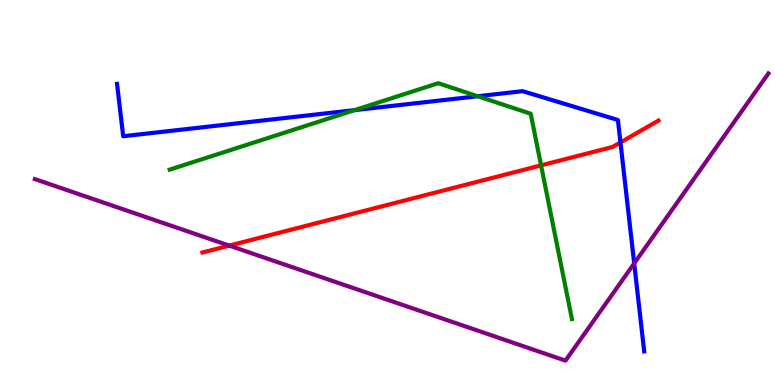[{'lines': ['blue', 'red'], 'intersections': [{'x': 8.01, 'y': 6.3}]}, {'lines': ['green', 'red'], 'intersections': [{'x': 6.98, 'y': 5.7}]}, {'lines': ['purple', 'red'], 'intersections': [{'x': 2.96, 'y': 3.62}]}, {'lines': ['blue', 'green'], 'intersections': [{'x': 4.58, 'y': 7.14}, {'x': 6.16, 'y': 7.5}]}, {'lines': ['blue', 'purple'], 'intersections': [{'x': 8.18, 'y': 3.16}]}, {'lines': ['green', 'purple'], 'intersections': []}]